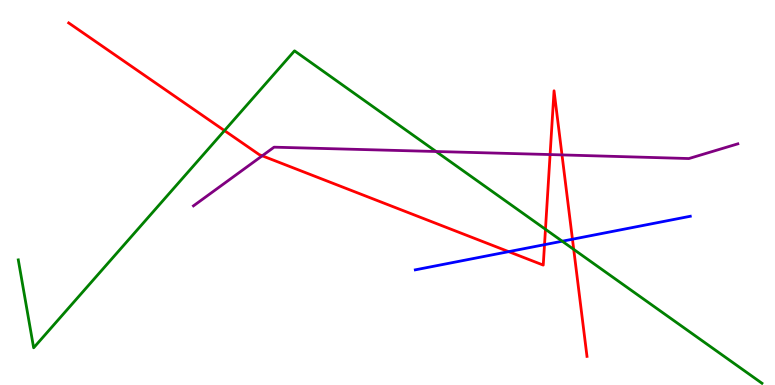[{'lines': ['blue', 'red'], 'intersections': [{'x': 6.56, 'y': 3.46}, {'x': 7.03, 'y': 3.64}, {'x': 7.39, 'y': 3.79}]}, {'lines': ['green', 'red'], 'intersections': [{'x': 2.9, 'y': 6.61}, {'x': 7.04, 'y': 4.04}, {'x': 7.4, 'y': 3.52}]}, {'lines': ['purple', 'red'], 'intersections': [{'x': 3.38, 'y': 5.95}, {'x': 7.1, 'y': 5.99}, {'x': 7.25, 'y': 5.98}]}, {'lines': ['blue', 'green'], 'intersections': [{'x': 7.25, 'y': 3.73}]}, {'lines': ['blue', 'purple'], 'intersections': []}, {'lines': ['green', 'purple'], 'intersections': [{'x': 5.63, 'y': 6.06}]}]